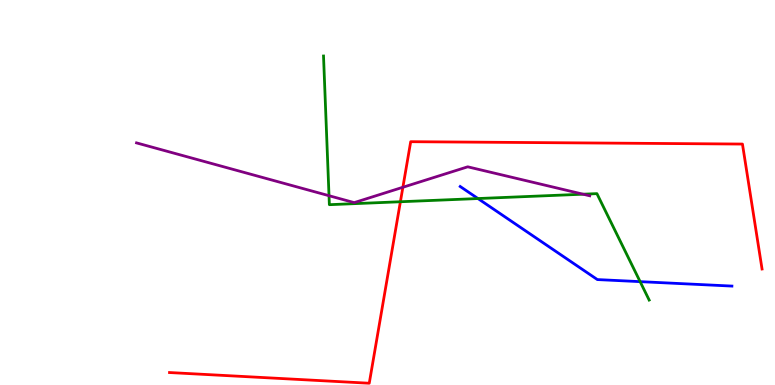[{'lines': ['blue', 'red'], 'intersections': []}, {'lines': ['green', 'red'], 'intersections': [{'x': 5.17, 'y': 4.76}]}, {'lines': ['purple', 'red'], 'intersections': [{'x': 5.2, 'y': 5.14}]}, {'lines': ['blue', 'green'], 'intersections': [{'x': 6.17, 'y': 4.84}, {'x': 8.26, 'y': 2.68}]}, {'lines': ['blue', 'purple'], 'intersections': []}, {'lines': ['green', 'purple'], 'intersections': [{'x': 4.25, 'y': 4.92}, {'x': 7.52, 'y': 4.96}]}]